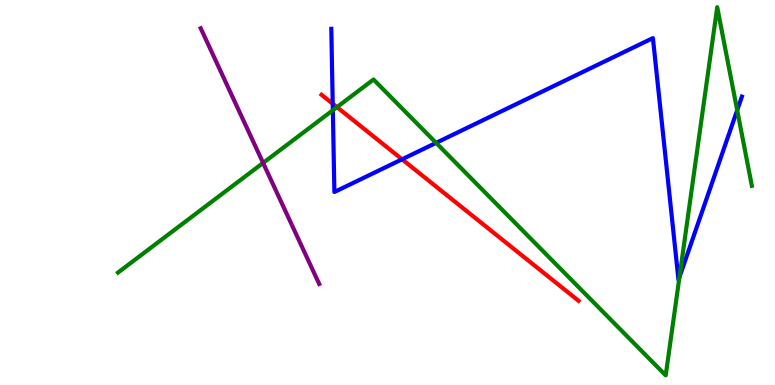[{'lines': ['blue', 'red'], 'intersections': [{'x': 4.29, 'y': 7.31}, {'x': 5.19, 'y': 5.86}]}, {'lines': ['green', 'red'], 'intersections': [{'x': 4.35, 'y': 7.22}]}, {'lines': ['purple', 'red'], 'intersections': []}, {'lines': ['blue', 'green'], 'intersections': [{'x': 4.29, 'y': 7.14}, {'x': 5.63, 'y': 6.29}, {'x': 8.77, 'y': 2.8}, {'x': 9.51, 'y': 7.14}]}, {'lines': ['blue', 'purple'], 'intersections': []}, {'lines': ['green', 'purple'], 'intersections': [{'x': 3.4, 'y': 5.77}]}]